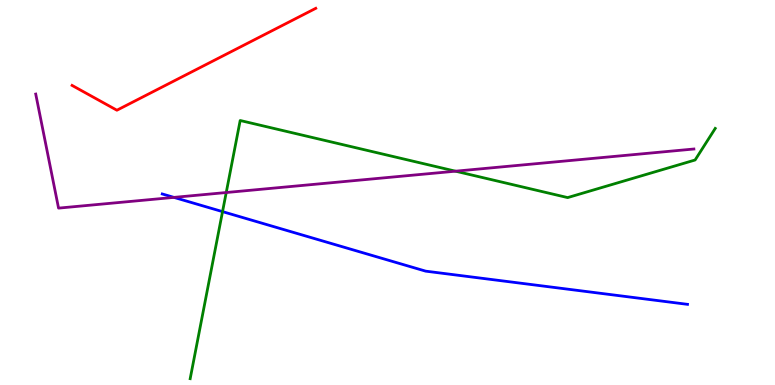[{'lines': ['blue', 'red'], 'intersections': []}, {'lines': ['green', 'red'], 'intersections': []}, {'lines': ['purple', 'red'], 'intersections': []}, {'lines': ['blue', 'green'], 'intersections': [{'x': 2.87, 'y': 4.5}]}, {'lines': ['blue', 'purple'], 'intersections': [{'x': 2.24, 'y': 4.87}]}, {'lines': ['green', 'purple'], 'intersections': [{'x': 2.92, 'y': 5.0}, {'x': 5.88, 'y': 5.55}]}]